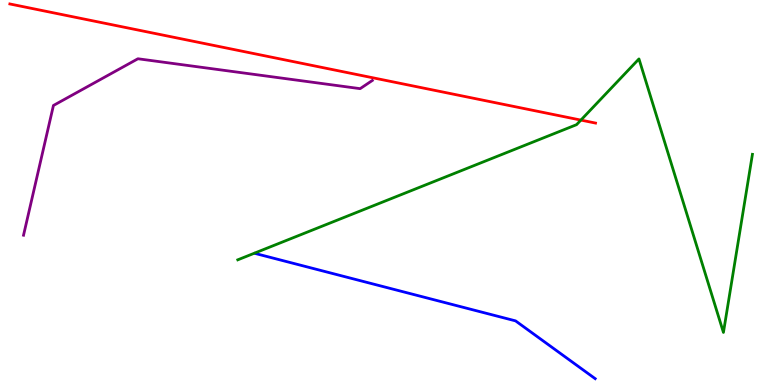[{'lines': ['blue', 'red'], 'intersections': []}, {'lines': ['green', 'red'], 'intersections': [{'x': 7.5, 'y': 6.88}]}, {'lines': ['purple', 'red'], 'intersections': []}, {'lines': ['blue', 'green'], 'intersections': []}, {'lines': ['blue', 'purple'], 'intersections': []}, {'lines': ['green', 'purple'], 'intersections': []}]